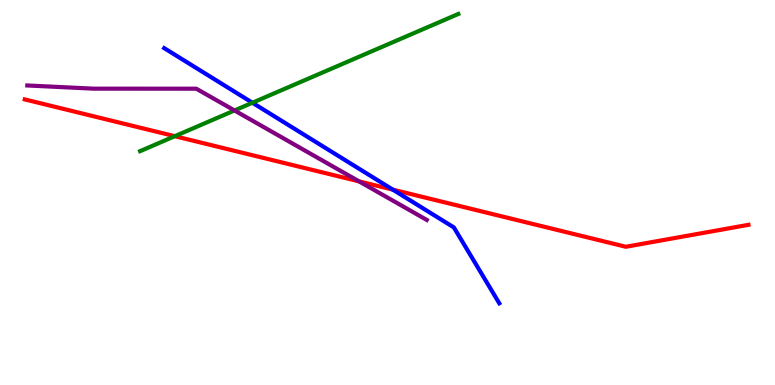[{'lines': ['blue', 'red'], 'intersections': [{'x': 5.07, 'y': 5.07}]}, {'lines': ['green', 'red'], 'intersections': [{'x': 2.26, 'y': 6.46}]}, {'lines': ['purple', 'red'], 'intersections': [{'x': 4.63, 'y': 5.29}]}, {'lines': ['blue', 'green'], 'intersections': [{'x': 3.26, 'y': 7.33}]}, {'lines': ['blue', 'purple'], 'intersections': []}, {'lines': ['green', 'purple'], 'intersections': [{'x': 3.03, 'y': 7.13}]}]